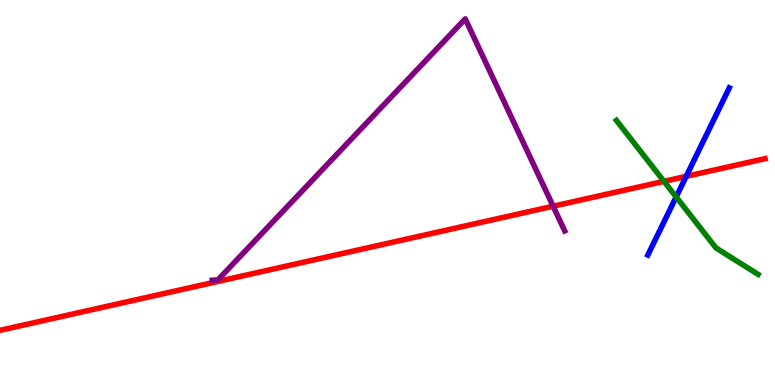[{'lines': ['blue', 'red'], 'intersections': [{'x': 8.85, 'y': 5.42}]}, {'lines': ['green', 'red'], 'intersections': [{'x': 8.57, 'y': 5.29}]}, {'lines': ['purple', 'red'], 'intersections': [{'x': 7.14, 'y': 4.64}]}, {'lines': ['blue', 'green'], 'intersections': [{'x': 8.72, 'y': 4.88}]}, {'lines': ['blue', 'purple'], 'intersections': []}, {'lines': ['green', 'purple'], 'intersections': []}]